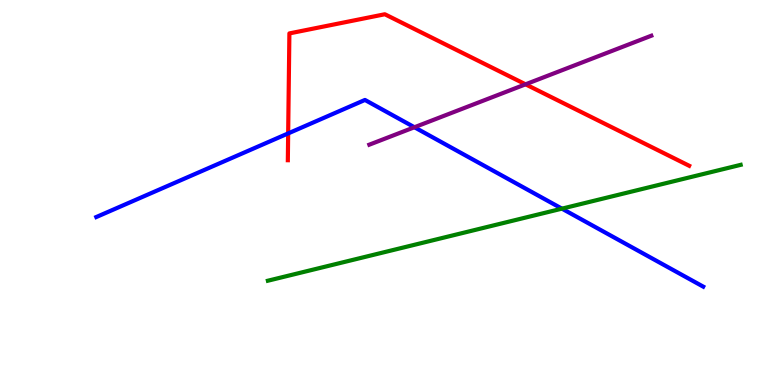[{'lines': ['blue', 'red'], 'intersections': [{'x': 3.72, 'y': 6.53}]}, {'lines': ['green', 'red'], 'intersections': []}, {'lines': ['purple', 'red'], 'intersections': [{'x': 6.78, 'y': 7.81}]}, {'lines': ['blue', 'green'], 'intersections': [{'x': 7.25, 'y': 4.58}]}, {'lines': ['blue', 'purple'], 'intersections': [{'x': 5.35, 'y': 6.69}]}, {'lines': ['green', 'purple'], 'intersections': []}]